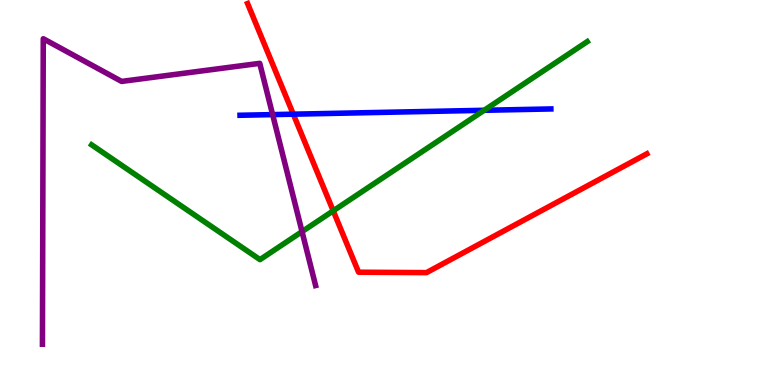[{'lines': ['blue', 'red'], 'intersections': [{'x': 3.78, 'y': 7.03}]}, {'lines': ['green', 'red'], 'intersections': [{'x': 4.3, 'y': 4.52}]}, {'lines': ['purple', 'red'], 'intersections': []}, {'lines': ['blue', 'green'], 'intersections': [{'x': 6.25, 'y': 7.14}]}, {'lines': ['blue', 'purple'], 'intersections': [{'x': 3.52, 'y': 7.02}]}, {'lines': ['green', 'purple'], 'intersections': [{'x': 3.9, 'y': 3.98}]}]